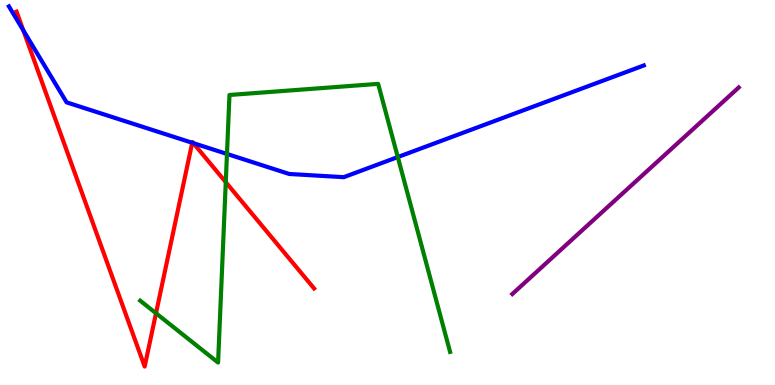[{'lines': ['blue', 'red'], 'intersections': [{'x': 0.301, 'y': 9.21}, {'x': 2.48, 'y': 6.29}, {'x': 2.49, 'y': 6.28}]}, {'lines': ['green', 'red'], 'intersections': [{'x': 2.01, 'y': 1.86}, {'x': 2.91, 'y': 5.27}]}, {'lines': ['purple', 'red'], 'intersections': []}, {'lines': ['blue', 'green'], 'intersections': [{'x': 2.93, 'y': 6.0}, {'x': 5.13, 'y': 5.92}]}, {'lines': ['blue', 'purple'], 'intersections': []}, {'lines': ['green', 'purple'], 'intersections': []}]